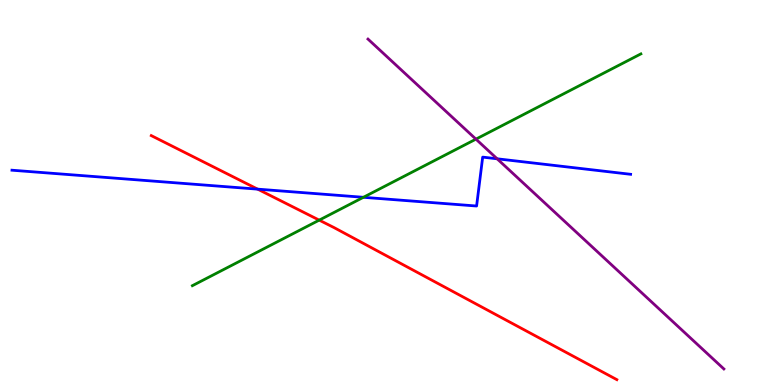[{'lines': ['blue', 'red'], 'intersections': [{'x': 3.32, 'y': 5.09}]}, {'lines': ['green', 'red'], 'intersections': [{'x': 4.12, 'y': 4.28}]}, {'lines': ['purple', 'red'], 'intersections': []}, {'lines': ['blue', 'green'], 'intersections': [{'x': 4.69, 'y': 4.88}]}, {'lines': ['blue', 'purple'], 'intersections': [{'x': 6.41, 'y': 5.88}]}, {'lines': ['green', 'purple'], 'intersections': [{'x': 6.14, 'y': 6.39}]}]